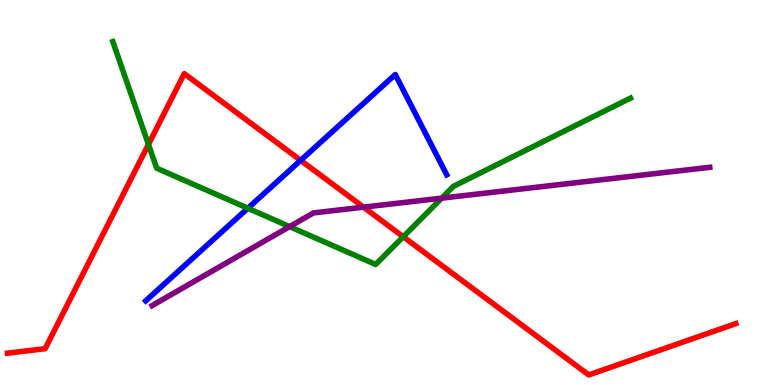[{'lines': ['blue', 'red'], 'intersections': [{'x': 3.88, 'y': 5.84}]}, {'lines': ['green', 'red'], 'intersections': [{'x': 1.92, 'y': 6.25}, {'x': 5.2, 'y': 3.85}]}, {'lines': ['purple', 'red'], 'intersections': [{'x': 4.69, 'y': 4.62}]}, {'lines': ['blue', 'green'], 'intersections': [{'x': 3.2, 'y': 4.59}]}, {'lines': ['blue', 'purple'], 'intersections': []}, {'lines': ['green', 'purple'], 'intersections': [{'x': 3.74, 'y': 4.11}, {'x': 5.7, 'y': 4.85}]}]